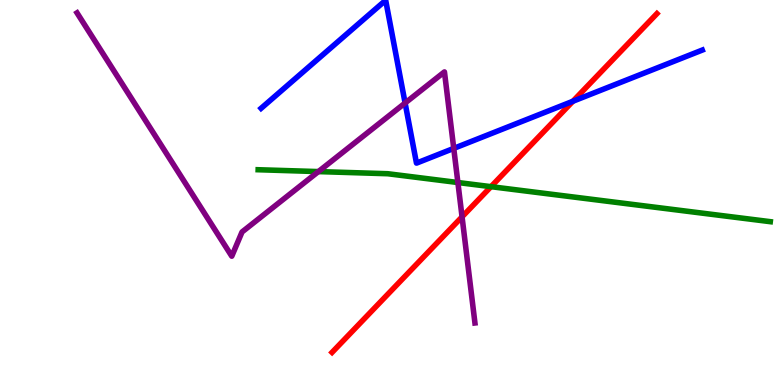[{'lines': ['blue', 'red'], 'intersections': [{'x': 7.39, 'y': 7.37}]}, {'lines': ['green', 'red'], 'intersections': [{'x': 6.34, 'y': 5.15}]}, {'lines': ['purple', 'red'], 'intersections': [{'x': 5.96, 'y': 4.37}]}, {'lines': ['blue', 'green'], 'intersections': []}, {'lines': ['blue', 'purple'], 'intersections': [{'x': 5.23, 'y': 7.32}, {'x': 5.85, 'y': 6.15}]}, {'lines': ['green', 'purple'], 'intersections': [{'x': 4.11, 'y': 5.54}, {'x': 5.91, 'y': 5.26}]}]